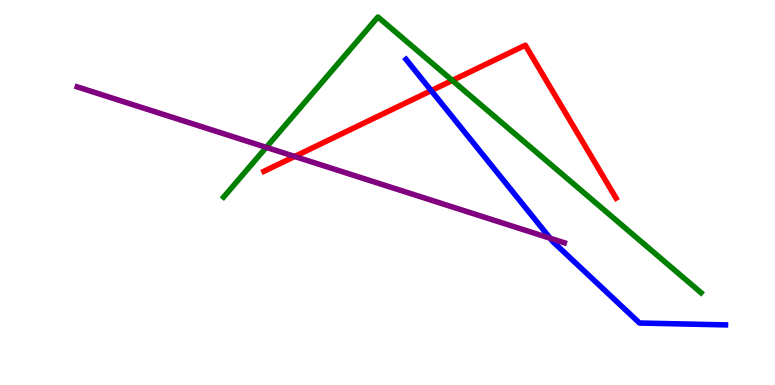[{'lines': ['blue', 'red'], 'intersections': [{'x': 5.56, 'y': 7.65}]}, {'lines': ['green', 'red'], 'intersections': [{'x': 5.84, 'y': 7.91}]}, {'lines': ['purple', 'red'], 'intersections': [{'x': 3.8, 'y': 5.94}]}, {'lines': ['blue', 'green'], 'intersections': []}, {'lines': ['blue', 'purple'], 'intersections': [{'x': 7.1, 'y': 3.81}]}, {'lines': ['green', 'purple'], 'intersections': [{'x': 3.44, 'y': 6.17}]}]